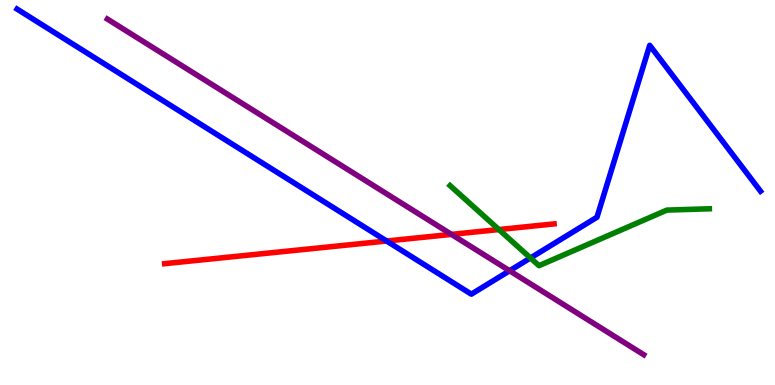[{'lines': ['blue', 'red'], 'intersections': [{'x': 4.99, 'y': 3.74}]}, {'lines': ['green', 'red'], 'intersections': [{'x': 6.44, 'y': 4.04}]}, {'lines': ['purple', 'red'], 'intersections': [{'x': 5.83, 'y': 3.91}]}, {'lines': ['blue', 'green'], 'intersections': [{'x': 6.84, 'y': 3.3}]}, {'lines': ['blue', 'purple'], 'intersections': [{'x': 6.58, 'y': 2.97}]}, {'lines': ['green', 'purple'], 'intersections': []}]